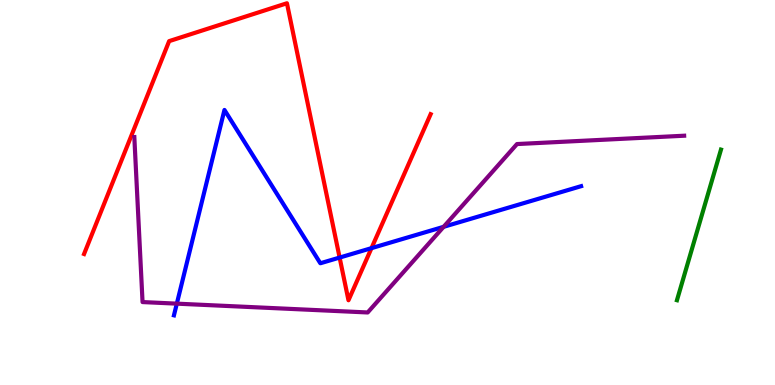[{'lines': ['blue', 'red'], 'intersections': [{'x': 4.38, 'y': 3.31}, {'x': 4.79, 'y': 3.55}]}, {'lines': ['green', 'red'], 'intersections': []}, {'lines': ['purple', 'red'], 'intersections': []}, {'lines': ['blue', 'green'], 'intersections': []}, {'lines': ['blue', 'purple'], 'intersections': [{'x': 2.28, 'y': 2.11}, {'x': 5.72, 'y': 4.11}]}, {'lines': ['green', 'purple'], 'intersections': []}]